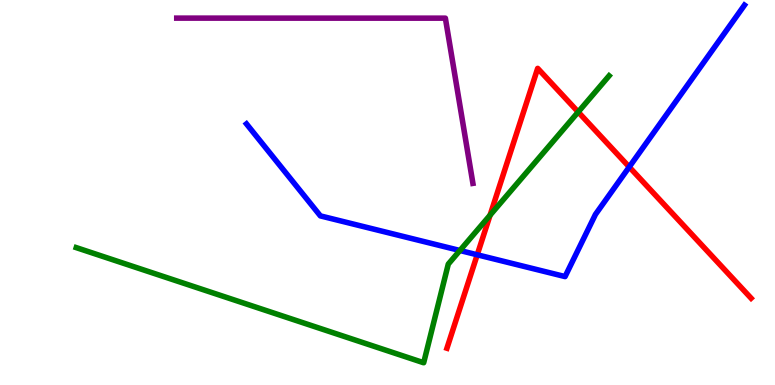[{'lines': ['blue', 'red'], 'intersections': [{'x': 6.16, 'y': 3.38}, {'x': 8.12, 'y': 5.66}]}, {'lines': ['green', 'red'], 'intersections': [{'x': 6.32, 'y': 4.41}, {'x': 7.46, 'y': 7.09}]}, {'lines': ['purple', 'red'], 'intersections': []}, {'lines': ['blue', 'green'], 'intersections': [{'x': 5.93, 'y': 3.49}]}, {'lines': ['blue', 'purple'], 'intersections': []}, {'lines': ['green', 'purple'], 'intersections': []}]